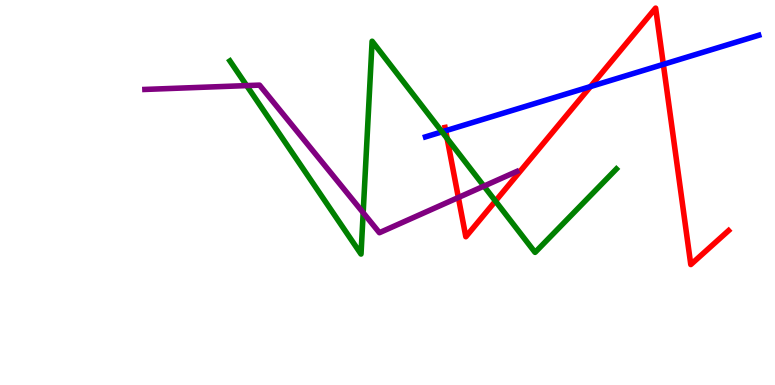[{'lines': ['blue', 'red'], 'intersections': [{'x': 5.75, 'y': 6.6}, {'x': 7.62, 'y': 7.75}, {'x': 8.56, 'y': 8.33}]}, {'lines': ['green', 'red'], 'intersections': [{'x': 5.77, 'y': 6.4}, {'x': 6.39, 'y': 4.78}]}, {'lines': ['purple', 'red'], 'intersections': [{'x': 5.91, 'y': 4.87}]}, {'lines': ['blue', 'green'], 'intersections': [{'x': 5.7, 'y': 6.58}]}, {'lines': ['blue', 'purple'], 'intersections': []}, {'lines': ['green', 'purple'], 'intersections': [{'x': 3.18, 'y': 7.78}, {'x': 4.69, 'y': 4.48}, {'x': 6.24, 'y': 5.17}]}]